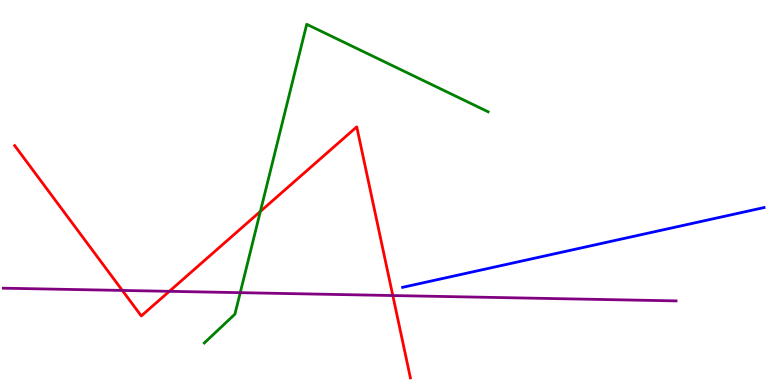[{'lines': ['blue', 'red'], 'intersections': []}, {'lines': ['green', 'red'], 'intersections': [{'x': 3.36, 'y': 4.51}]}, {'lines': ['purple', 'red'], 'intersections': [{'x': 1.58, 'y': 2.46}, {'x': 2.18, 'y': 2.43}, {'x': 5.07, 'y': 2.32}]}, {'lines': ['blue', 'green'], 'intersections': []}, {'lines': ['blue', 'purple'], 'intersections': []}, {'lines': ['green', 'purple'], 'intersections': [{'x': 3.1, 'y': 2.4}]}]